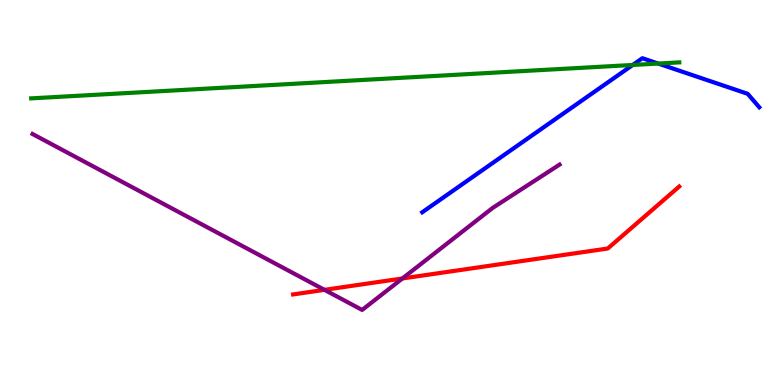[{'lines': ['blue', 'red'], 'intersections': []}, {'lines': ['green', 'red'], 'intersections': []}, {'lines': ['purple', 'red'], 'intersections': [{'x': 4.19, 'y': 2.47}, {'x': 5.19, 'y': 2.77}]}, {'lines': ['blue', 'green'], 'intersections': [{'x': 8.16, 'y': 8.31}, {'x': 8.49, 'y': 8.35}]}, {'lines': ['blue', 'purple'], 'intersections': []}, {'lines': ['green', 'purple'], 'intersections': []}]